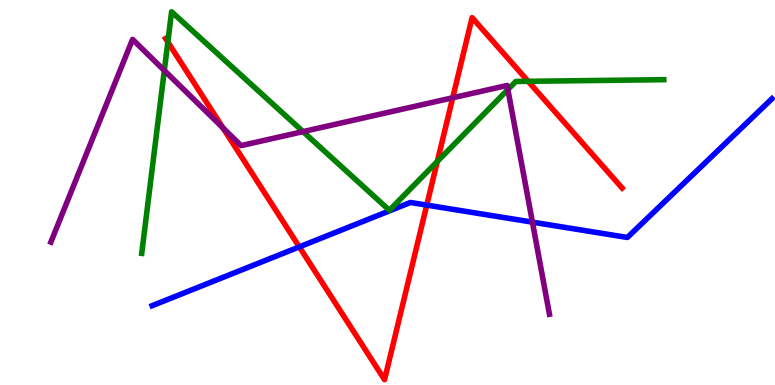[{'lines': ['blue', 'red'], 'intersections': [{'x': 3.86, 'y': 3.59}, {'x': 5.51, 'y': 4.67}]}, {'lines': ['green', 'red'], 'intersections': [{'x': 2.17, 'y': 8.91}, {'x': 5.64, 'y': 5.81}, {'x': 6.81, 'y': 7.89}]}, {'lines': ['purple', 'red'], 'intersections': [{'x': 2.88, 'y': 6.68}, {'x': 5.84, 'y': 7.46}]}, {'lines': ['blue', 'green'], 'intersections': []}, {'lines': ['blue', 'purple'], 'intersections': [{'x': 6.87, 'y': 4.23}]}, {'lines': ['green', 'purple'], 'intersections': [{'x': 2.12, 'y': 8.17}, {'x': 3.91, 'y': 6.58}, {'x': 6.55, 'y': 7.67}]}]